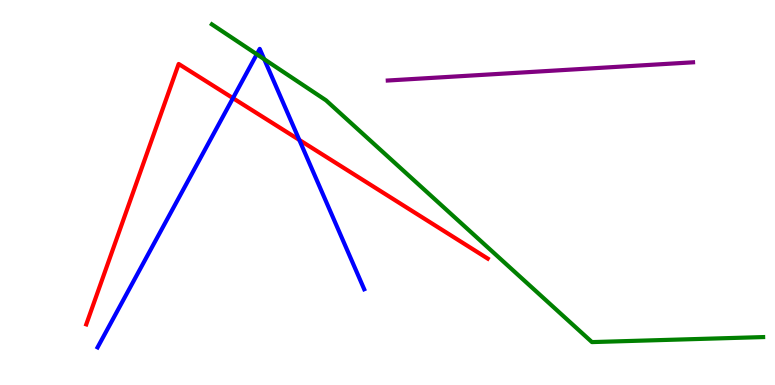[{'lines': ['blue', 'red'], 'intersections': [{'x': 3.01, 'y': 7.45}, {'x': 3.86, 'y': 6.37}]}, {'lines': ['green', 'red'], 'intersections': []}, {'lines': ['purple', 'red'], 'intersections': []}, {'lines': ['blue', 'green'], 'intersections': [{'x': 3.31, 'y': 8.59}, {'x': 3.41, 'y': 8.46}]}, {'lines': ['blue', 'purple'], 'intersections': []}, {'lines': ['green', 'purple'], 'intersections': []}]